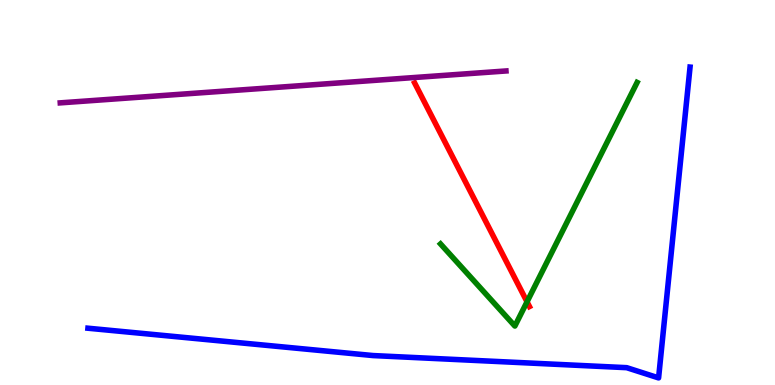[{'lines': ['blue', 'red'], 'intersections': []}, {'lines': ['green', 'red'], 'intersections': [{'x': 6.8, 'y': 2.16}]}, {'lines': ['purple', 'red'], 'intersections': []}, {'lines': ['blue', 'green'], 'intersections': []}, {'lines': ['blue', 'purple'], 'intersections': []}, {'lines': ['green', 'purple'], 'intersections': []}]